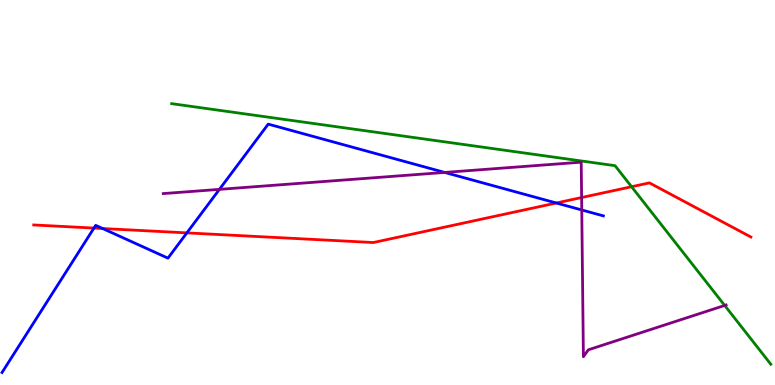[{'lines': ['blue', 'red'], 'intersections': [{'x': 1.21, 'y': 4.08}, {'x': 1.32, 'y': 4.06}, {'x': 2.41, 'y': 3.95}, {'x': 7.18, 'y': 4.73}]}, {'lines': ['green', 'red'], 'intersections': [{'x': 8.15, 'y': 5.15}]}, {'lines': ['purple', 'red'], 'intersections': [{'x': 7.5, 'y': 4.87}]}, {'lines': ['blue', 'green'], 'intersections': []}, {'lines': ['blue', 'purple'], 'intersections': [{'x': 2.83, 'y': 5.08}, {'x': 5.74, 'y': 5.52}, {'x': 7.51, 'y': 4.55}]}, {'lines': ['green', 'purple'], 'intersections': [{'x': 9.35, 'y': 2.07}]}]